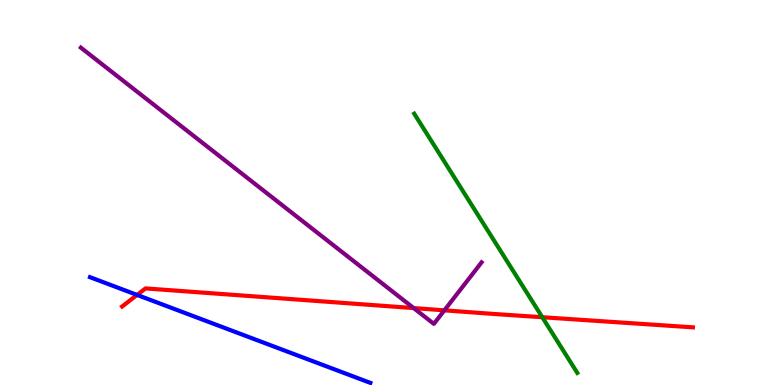[{'lines': ['blue', 'red'], 'intersections': [{'x': 1.77, 'y': 2.34}]}, {'lines': ['green', 'red'], 'intersections': [{'x': 7.0, 'y': 1.76}]}, {'lines': ['purple', 'red'], 'intersections': [{'x': 5.34, 'y': 2.0}, {'x': 5.73, 'y': 1.94}]}, {'lines': ['blue', 'green'], 'intersections': []}, {'lines': ['blue', 'purple'], 'intersections': []}, {'lines': ['green', 'purple'], 'intersections': []}]